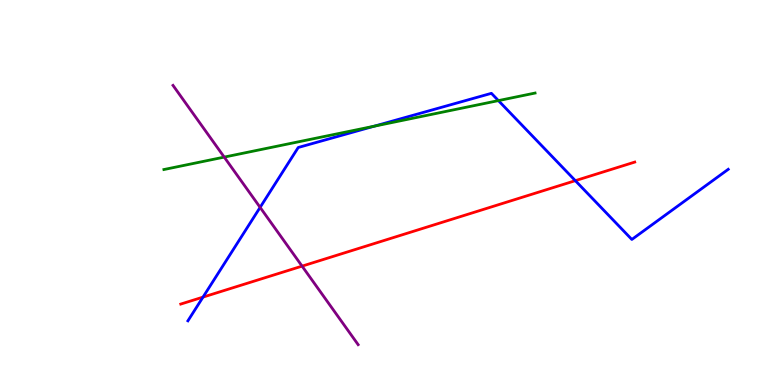[{'lines': ['blue', 'red'], 'intersections': [{'x': 2.62, 'y': 2.28}, {'x': 7.42, 'y': 5.31}]}, {'lines': ['green', 'red'], 'intersections': []}, {'lines': ['purple', 'red'], 'intersections': [{'x': 3.9, 'y': 3.09}]}, {'lines': ['blue', 'green'], 'intersections': [{'x': 4.83, 'y': 6.72}, {'x': 6.43, 'y': 7.39}]}, {'lines': ['blue', 'purple'], 'intersections': [{'x': 3.36, 'y': 4.61}]}, {'lines': ['green', 'purple'], 'intersections': [{'x': 2.89, 'y': 5.92}]}]